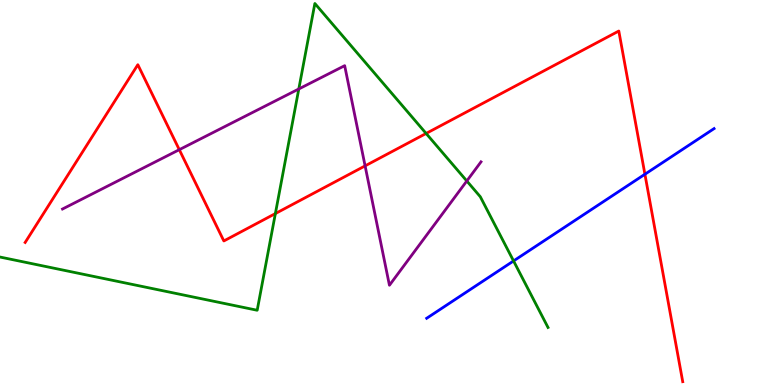[{'lines': ['blue', 'red'], 'intersections': [{'x': 8.32, 'y': 5.47}]}, {'lines': ['green', 'red'], 'intersections': [{'x': 3.55, 'y': 4.45}, {'x': 5.5, 'y': 6.53}]}, {'lines': ['purple', 'red'], 'intersections': [{'x': 2.31, 'y': 6.11}, {'x': 4.71, 'y': 5.69}]}, {'lines': ['blue', 'green'], 'intersections': [{'x': 6.63, 'y': 3.22}]}, {'lines': ['blue', 'purple'], 'intersections': []}, {'lines': ['green', 'purple'], 'intersections': [{'x': 3.86, 'y': 7.69}, {'x': 6.02, 'y': 5.3}]}]